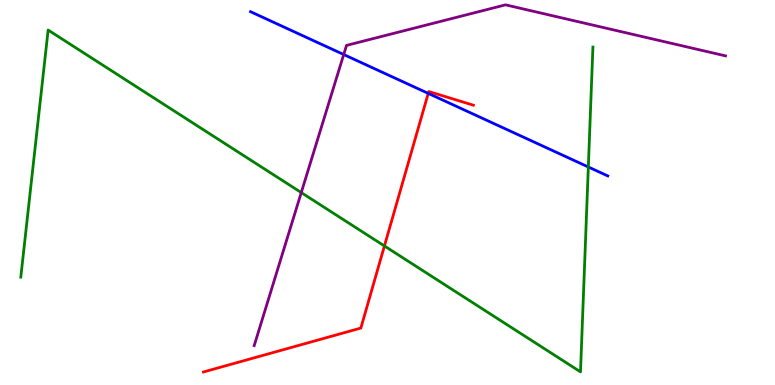[{'lines': ['blue', 'red'], 'intersections': [{'x': 5.53, 'y': 7.57}]}, {'lines': ['green', 'red'], 'intersections': [{'x': 4.96, 'y': 3.61}]}, {'lines': ['purple', 'red'], 'intersections': []}, {'lines': ['blue', 'green'], 'intersections': [{'x': 7.59, 'y': 5.66}]}, {'lines': ['blue', 'purple'], 'intersections': [{'x': 4.44, 'y': 8.58}]}, {'lines': ['green', 'purple'], 'intersections': [{'x': 3.89, 'y': 5.0}]}]